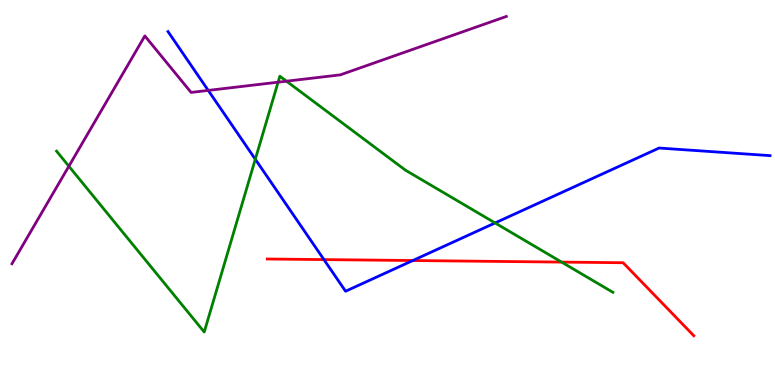[{'lines': ['blue', 'red'], 'intersections': [{'x': 4.18, 'y': 3.26}, {'x': 5.33, 'y': 3.23}]}, {'lines': ['green', 'red'], 'intersections': [{'x': 7.25, 'y': 3.19}]}, {'lines': ['purple', 'red'], 'intersections': []}, {'lines': ['blue', 'green'], 'intersections': [{'x': 3.29, 'y': 5.86}, {'x': 6.39, 'y': 4.21}]}, {'lines': ['blue', 'purple'], 'intersections': [{'x': 2.69, 'y': 7.65}]}, {'lines': ['green', 'purple'], 'intersections': [{'x': 0.889, 'y': 5.68}, {'x': 3.59, 'y': 7.87}, {'x': 3.7, 'y': 7.89}]}]